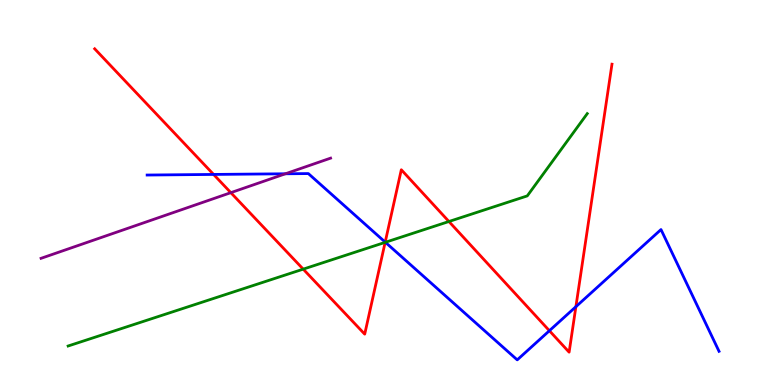[{'lines': ['blue', 'red'], 'intersections': [{'x': 2.76, 'y': 5.47}, {'x': 4.97, 'y': 3.71}, {'x': 7.09, 'y': 1.41}, {'x': 7.43, 'y': 2.03}]}, {'lines': ['green', 'red'], 'intersections': [{'x': 3.91, 'y': 3.01}, {'x': 4.97, 'y': 3.7}, {'x': 5.79, 'y': 4.25}]}, {'lines': ['purple', 'red'], 'intersections': [{'x': 2.98, 'y': 5.0}]}, {'lines': ['blue', 'green'], 'intersections': [{'x': 4.97, 'y': 3.71}]}, {'lines': ['blue', 'purple'], 'intersections': [{'x': 3.68, 'y': 5.49}]}, {'lines': ['green', 'purple'], 'intersections': []}]